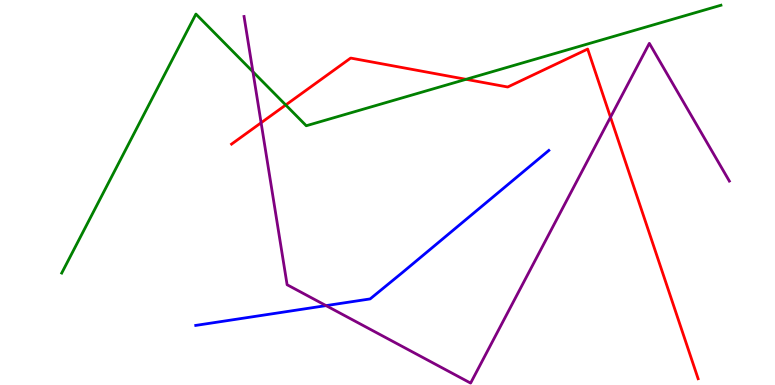[{'lines': ['blue', 'red'], 'intersections': []}, {'lines': ['green', 'red'], 'intersections': [{'x': 3.69, 'y': 7.27}, {'x': 6.01, 'y': 7.94}]}, {'lines': ['purple', 'red'], 'intersections': [{'x': 3.37, 'y': 6.81}, {'x': 7.88, 'y': 6.96}]}, {'lines': ['blue', 'green'], 'intersections': []}, {'lines': ['blue', 'purple'], 'intersections': [{'x': 4.21, 'y': 2.06}]}, {'lines': ['green', 'purple'], 'intersections': [{'x': 3.26, 'y': 8.14}]}]